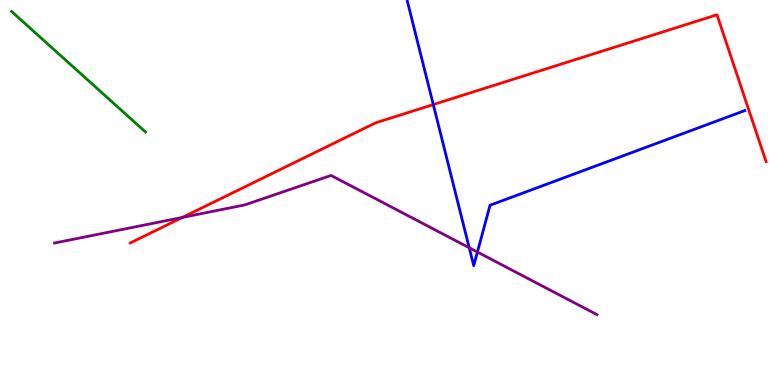[{'lines': ['blue', 'red'], 'intersections': [{'x': 5.59, 'y': 7.28}]}, {'lines': ['green', 'red'], 'intersections': []}, {'lines': ['purple', 'red'], 'intersections': [{'x': 2.35, 'y': 4.35}]}, {'lines': ['blue', 'green'], 'intersections': []}, {'lines': ['blue', 'purple'], 'intersections': [{'x': 6.05, 'y': 3.56}, {'x': 6.16, 'y': 3.45}]}, {'lines': ['green', 'purple'], 'intersections': []}]